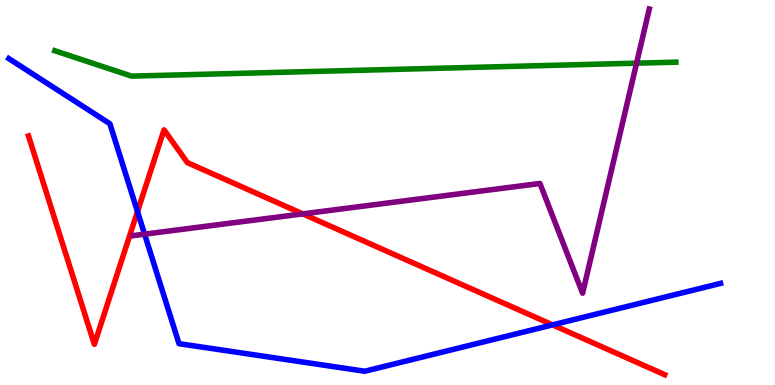[{'lines': ['blue', 'red'], 'intersections': [{'x': 1.77, 'y': 4.5}, {'x': 7.13, 'y': 1.56}]}, {'lines': ['green', 'red'], 'intersections': []}, {'lines': ['purple', 'red'], 'intersections': [{'x': 3.91, 'y': 4.44}]}, {'lines': ['blue', 'green'], 'intersections': []}, {'lines': ['blue', 'purple'], 'intersections': [{'x': 1.87, 'y': 3.92}]}, {'lines': ['green', 'purple'], 'intersections': [{'x': 8.21, 'y': 8.36}]}]